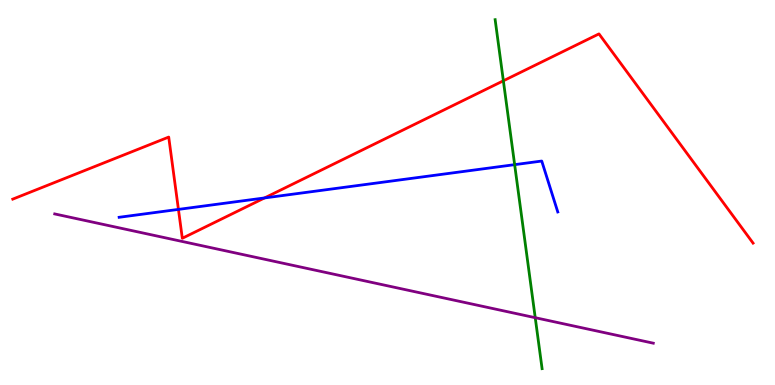[{'lines': ['blue', 'red'], 'intersections': [{'x': 2.3, 'y': 4.56}, {'x': 3.41, 'y': 4.86}]}, {'lines': ['green', 'red'], 'intersections': [{'x': 6.5, 'y': 7.9}]}, {'lines': ['purple', 'red'], 'intersections': []}, {'lines': ['blue', 'green'], 'intersections': [{'x': 6.64, 'y': 5.72}]}, {'lines': ['blue', 'purple'], 'intersections': []}, {'lines': ['green', 'purple'], 'intersections': [{'x': 6.91, 'y': 1.75}]}]